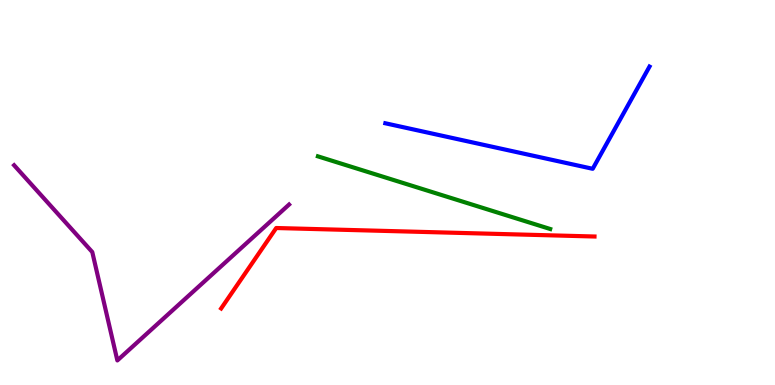[{'lines': ['blue', 'red'], 'intersections': []}, {'lines': ['green', 'red'], 'intersections': []}, {'lines': ['purple', 'red'], 'intersections': []}, {'lines': ['blue', 'green'], 'intersections': []}, {'lines': ['blue', 'purple'], 'intersections': []}, {'lines': ['green', 'purple'], 'intersections': []}]